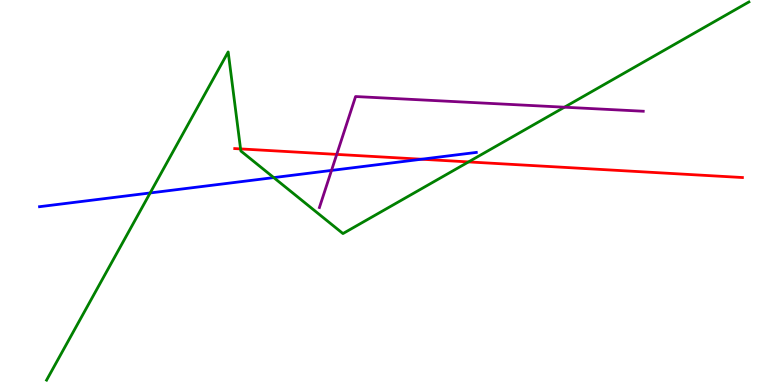[{'lines': ['blue', 'red'], 'intersections': [{'x': 5.44, 'y': 5.86}]}, {'lines': ['green', 'red'], 'intersections': [{'x': 3.1, 'y': 6.13}, {'x': 6.05, 'y': 5.79}]}, {'lines': ['purple', 'red'], 'intersections': [{'x': 4.34, 'y': 5.99}]}, {'lines': ['blue', 'green'], 'intersections': [{'x': 1.94, 'y': 4.99}, {'x': 3.53, 'y': 5.39}]}, {'lines': ['blue', 'purple'], 'intersections': [{'x': 4.28, 'y': 5.57}]}, {'lines': ['green', 'purple'], 'intersections': [{'x': 7.28, 'y': 7.22}]}]